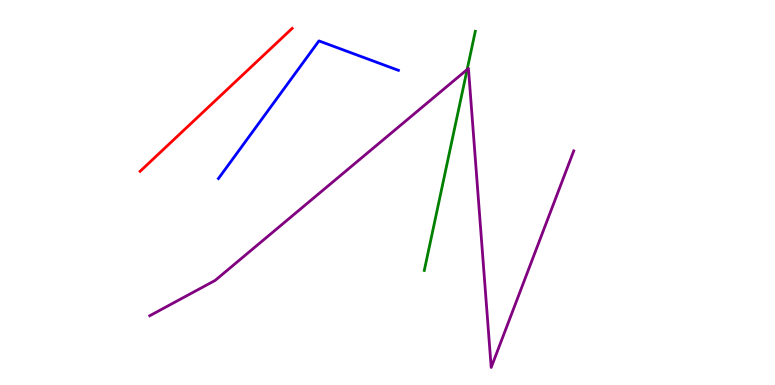[{'lines': ['blue', 'red'], 'intersections': []}, {'lines': ['green', 'red'], 'intersections': []}, {'lines': ['purple', 'red'], 'intersections': []}, {'lines': ['blue', 'green'], 'intersections': []}, {'lines': ['blue', 'purple'], 'intersections': []}, {'lines': ['green', 'purple'], 'intersections': [{'x': 6.03, 'y': 8.19}]}]